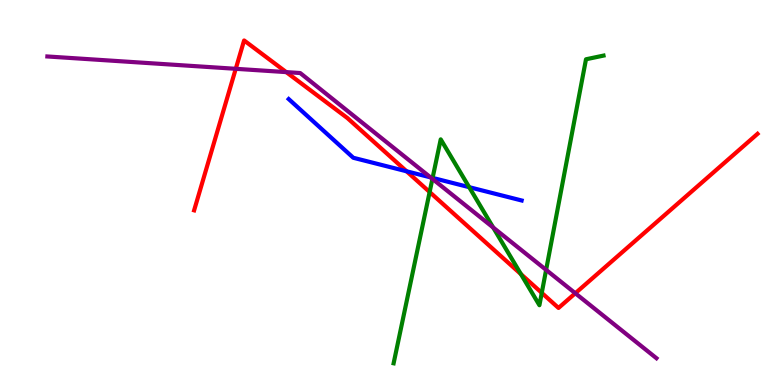[{'lines': ['blue', 'red'], 'intersections': [{'x': 5.25, 'y': 5.55}]}, {'lines': ['green', 'red'], 'intersections': [{'x': 5.54, 'y': 5.01}, {'x': 6.72, 'y': 2.88}, {'x': 6.99, 'y': 2.39}]}, {'lines': ['purple', 'red'], 'intersections': [{'x': 3.04, 'y': 8.21}, {'x': 3.69, 'y': 8.13}, {'x': 7.42, 'y': 2.38}]}, {'lines': ['blue', 'green'], 'intersections': [{'x': 5.58, 'y': 5.38}, {'x': 6.05, 'y': 5.14}]}, {'lines': ['blue', 'purple'], 'intersections': [{'x': 5.56, 'y': 5.39}]}, {'lines': ['green', 'purple'], 'intersections': [{'x': 5.58, 'y': 5.35}, {'x': 6.36, 'y': 4.09}, {'x': 7.05, 'y': 2.99}]}]